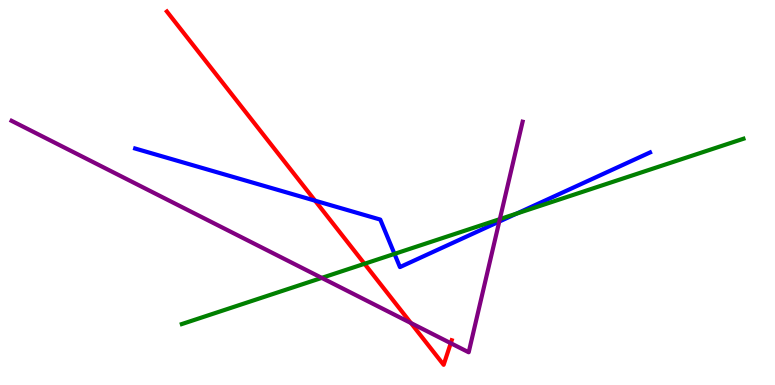[{'lines': ['blue', 'red'], 'intersections': [{'x': 4.07, 'y': 4.79}]}, {'lines': ['green', 'red'], 'intersections': [{'x': 4.7, 'y': 3.15}]}, {'lines': ['purple', 'red'], 'intersections': [{'x': 5.3, 'y': 1.61}, {'x': 5.82, 'y': 1.09}]}, {'lines': ['blue', 'green'], 'intersections': [{'x': 5.09, 'y': 3.41}, {'x': 6.67, 'y': 4.45}]}, {'lines': ['blue', 'purple'], 'intersections': [{'x': 6.44, 'y': 4.25}]}, {'lines': ['green', 'purple'], 'intersections': [{'x': 4.15, 'y': 2.78}, {'x': 6.45, 'y': 4.31}]}]